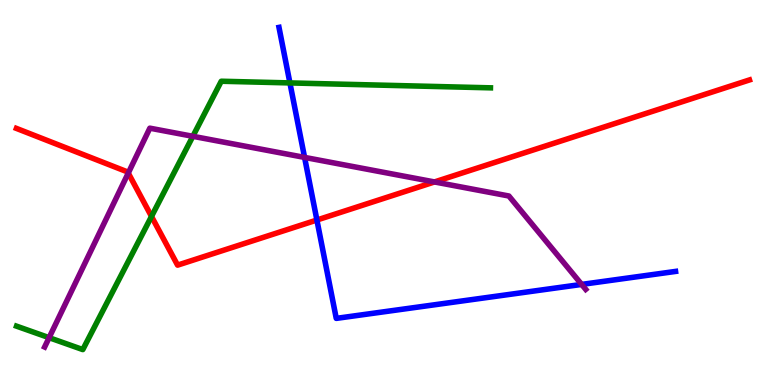[{'lines': ['blue', 'red'], 'intersections': [{'x': 4.09, 'y': 4.29}]}, {'lines': ['green', 'red'], 'intersections': [{'x': 1.95, 'y': 4.38}]}, {'lines': ['purple', 'red'], 'intersections': [{'x': 1.66, 'y': 5.5}, {'x': 5.61, 'y': 5.27}]}, {'lines': ['blue', 'green'], 'intersections': [{'x': 3.74, 'y': 7.85}]}, {'lines': ['blue', 'purple'], 'intersections': [{'x': 3.93, 'y': 5.91}, {'x': 7.51, 'y': 2.61}]}, {'lines': ['green', 'purple'], 'intersections': [{'x': 0.634, 'y': 1.23}, {'x': 2.49, 'y': 6.46}]}]